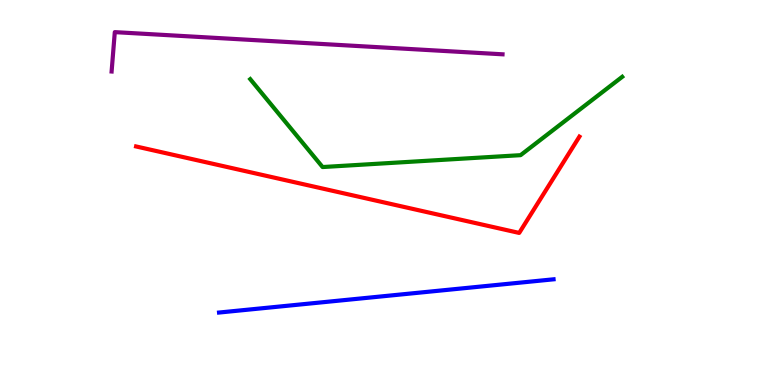[{'lines': ['blue', 'red'], 'intersections': []}, {'lines': ['green', 'red'], 'intersections': []}, {'lines': ['purple', 'red'], 'intersections': []}, {'lines': ['blue', 'green'], 'intersections': []}, {'lines': ['blue', 'purple'], 'intersections': []}, {'lines': ['green', 'purple'], 'intersections': []}]